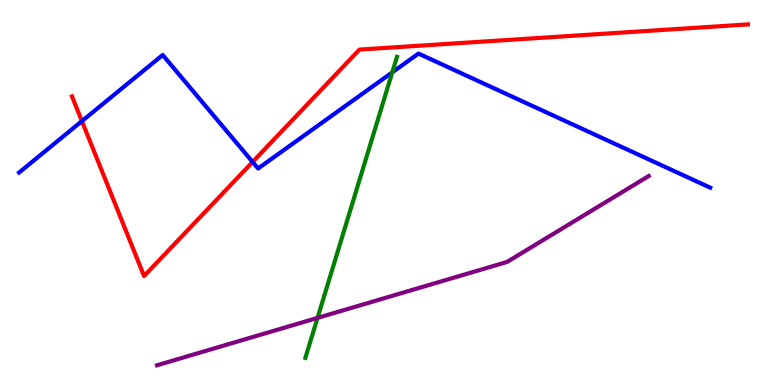[{'lines': ['blue', 'red'], 'intersections': [{'x': 1.06, 'y': 6.85}, {'x': 3.26, 'y': 5.79}]}, {'lines': ['green', 'red'], 'intersections': []}, {'lines': ['purple', 'red'], 'intersections': []}, {'lines': ['blue', 'green'], 'intersections': [{'x': 5.06, 'y': 8.12}]}, {'lines': ['blue', 'purple'], 'intersections': []}, {'lines': ['green', 'purple'], 'intersections': [{'x': 4.1, 'y': 1.74}]}]